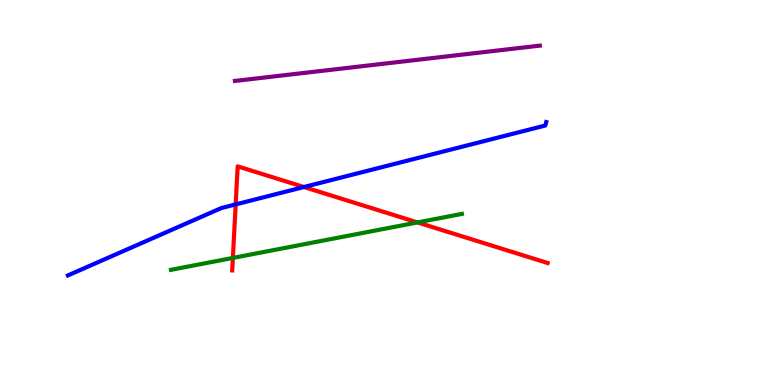[{'lines': ['blue', 'red'], 'intersections': [{'x': 3.04, 'y': 4.69}, {'x': 3.92, 'y': 5.14}]}, {'lines': ['green', 'red'], 'intersections': [{'x': 3.0, 'y': 3.3}, {'x': 5.39, 'y': 4.22}]}, {'lines': ['purple', 'red'], 'intersections': []}, {'lines': ['blue', 'green'], 'intersections': []}, {'lines': ['blue', 'purple'], 'intersections': []}, {'lines': ['green', 'purple'], 'intersections': []}]